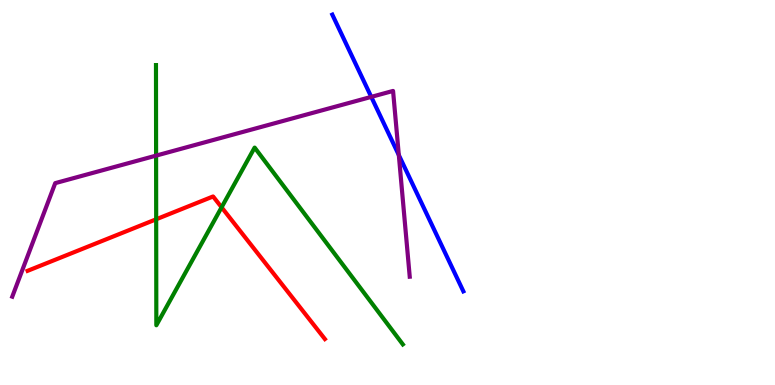[{'lines': ['blue', 'red'], 'intersections': []}, {'lines': ['green', 'red'], 'intersections': [{'x': 2.02, 'y': 4.3}, {'x': 2.86, 'y': 4.62}]}, {'lines': ['purple', 'red'], 'intersections': []}, {'lines': ['blue', 'green'], 'intersections': []}, {'lines': ['blue', 'purple'], 'intersections': [{'x': 4.79, 'y': 7.48}, {'x': 5.15, 'y': 5.97}]}, {'lines': ['green', 'purple'], 'intersections': [{'x': 2.01, 'y': 5.96}]}]